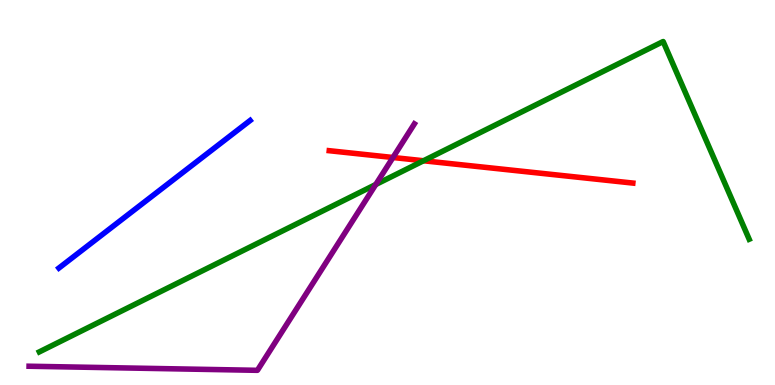[{'lines': ['blue', 'red'], 'intersections': []}, {'lines': ['green', 'red'], 'intersections': [{'x': 5.46, 'y': 5.82}]}, {'lines': ['purple', 'red'], 'intersections': [{'x': 5.07, 'y': 5.91}]}, {'lines': ['blue', 'green'], 'intersections': []}, {'lines': ['blue', 'purple'], 'intersections': []}, {'lines': ['green', 'purple'], 'intersections': [{'x': 4.85, 'y': 5.21}]}]